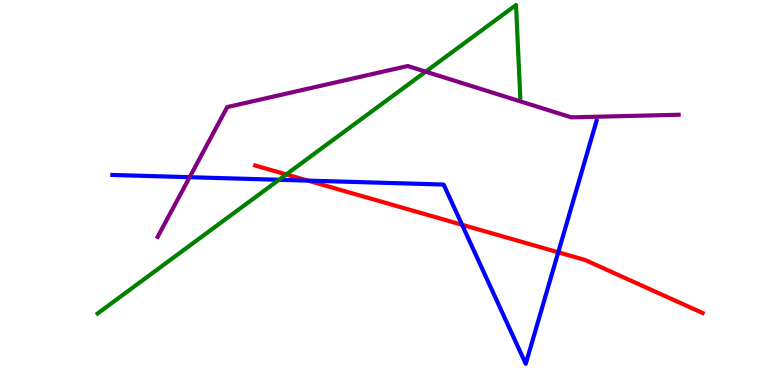[{'lines': ['blue', 'red'], 'intersections': [{'x': 3.97, 'y': 5.31}, {'x': 5.96, 'y': 4.16}, {'x': 7.2, 'y': 3.45}]}, {'lines': ['green', 'red'], 'intersections': [{'x': 3.69, 'y': 5.47}]}, {'lines': ['purple', 'red'], 'intersections': []}, {'lines': ['blue', 'green'], 'intersections': [{'x': 3.6, 'y': 5.33}]}, {'lines': ['blue', 'purple'], 'intersections': [{'x': 2.45, 'y': 5.4}]}, {'lines': ['green', 'purple'], 'intersections': [{'x': 5.49, 'y': 8.14}]}]